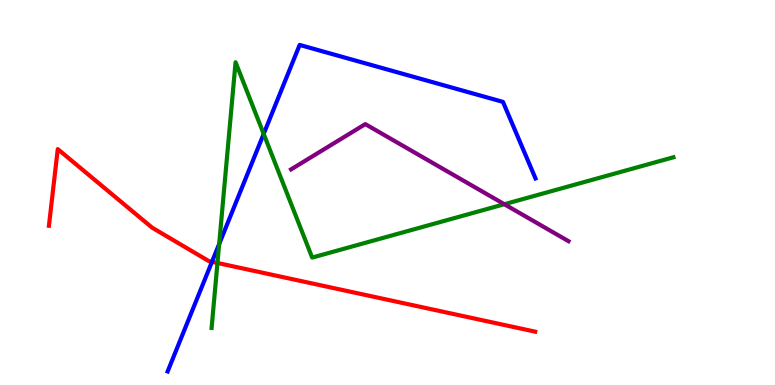[{'lines': ['blue', 'red'], 'intersections': [{'x': 2.74, 'y': 3.2}]}, {'lines': ['green', 'red'], 'intersections': [{'x': 2.81, 'y': 3.17}]}, {'lines': ['purple', 'red'], 'intersections': []}, {'lines': ['blue', 'green'], 'intersections': [{'x': 2.83, 'y': 3.66}, {'x': 3.4, 'y': 6.52}]}, {'lines': ['blue', 'purple'], 'intersections': []}, {'lines': ['green', 'purple'], 'intersections': [{'x': 6.51, 'y': 4.7}]}]